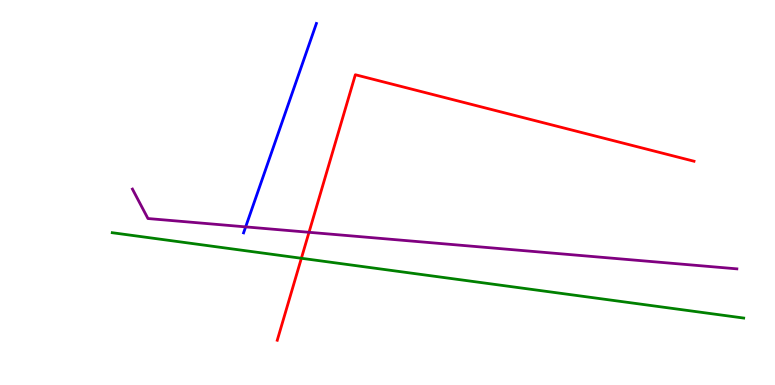[{'lines': ['blue', 'red'], 'intersections': []}, {'lines': ['green', 'red'], 'intersections': [{'x': 3.89, 'y': 3.29}]}, {'lines': ['purple', 'red'], 'intersections': [{'x': 3.99, 'y': 3.97}]}, {'lines': ['blue', 'green'], 'intersections': []}, {'lines': ['blue', 'purple'], 'intersections': [{'x': 3.17, 'y': 4.11}]}, {'lines': ['green', 'purple'], 'intersections': []}]